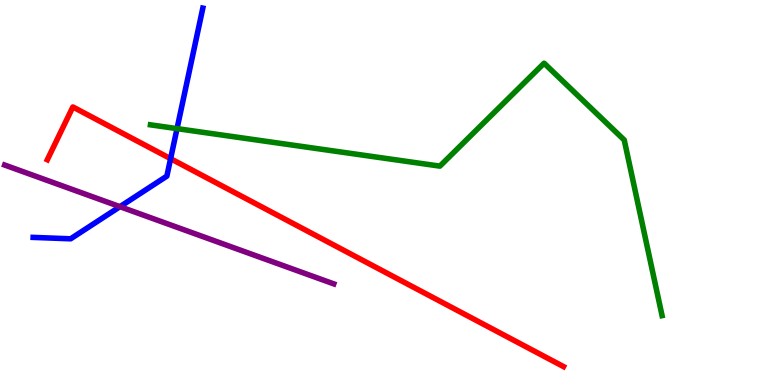[{'lines': ['blue', 'red'], 'intersections': [{'x': 2.2, 'y': 5.88}]}, {'lines': ['green', 'red'], 'intersections': []}, {'lines': ['purple', 'red'], 'intersections': []}, {'lines': ['blue', 'green'], 'intersections': [{'x': 2.28, 'y': 6.66}]}, {'lines': ['blue', 'purple'], 'intersections': [{'x': 1.55, 'y': 4.63}]}, {'lines': ['green', 'purple'], 'intersections': []}]